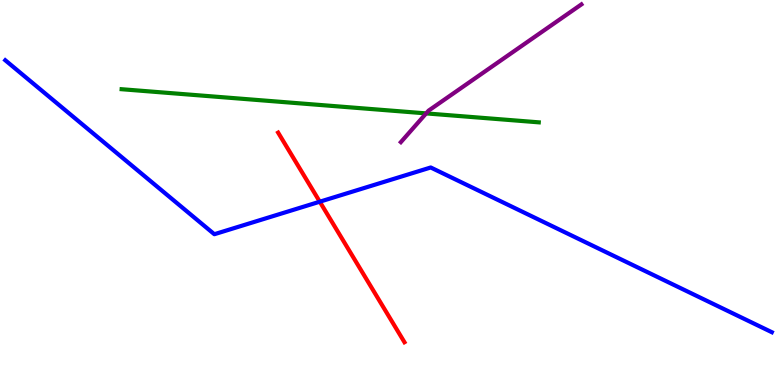[{'lines': ['blue', 'red'], 'intersections': [{'x': 4.13, 'y': 4.76}]}, {'lines': ['green', 'red'], 'intersections': []}, {'lines': ['purple', 'red'], 'intersections': []}, {'lines': ['blue', 'green'], 'intersections': []}, {'lines': ['blue', 'purple'], 'intersections': []}, {'lines': ['green', 'purple'], 'intersections': [{'x': 5.5, 'y': 7.05}]}]